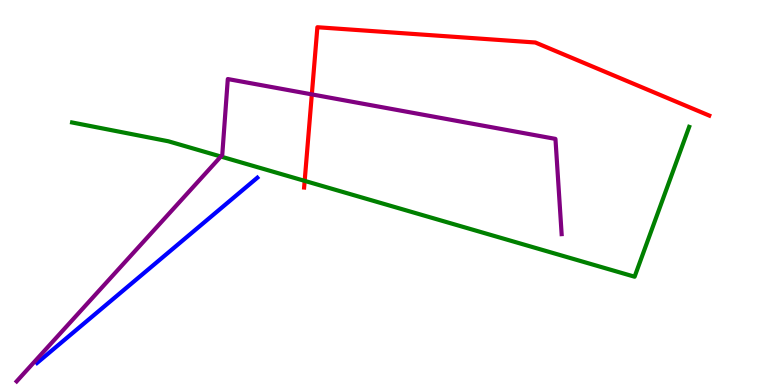[{'lines': ['blue', 'red'], 'intersections': []}, {'lines': ['green', 'red'], 'intersections': [{'x': 3.93, 'y': 5.3}]}, {'lines': ['purple', 'red'], 'intersections': [{'x': 4.02, 'y': 7.55}]}, {'lines': ['blue', 'green'], 'intersections': []}, {'lines': ['blue', 'purple'], 'intersections': []}, {'lines': ['green', 'purple'], 'intersections': [{'x': 2.85, 'y': 5.93}]}]